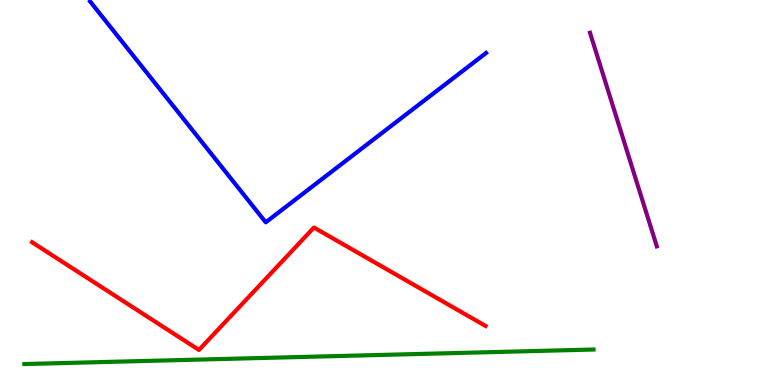[{'lines': ['blue', 'red'], 'intersections': []}, {'lines': ['green', 'red'], 'intersections': []}, {'lines': ['purple', 'red'], 'intersections': []}, {'lines': ['blue', 'green'], 'intersections': []}, {'lines': ['blue', 'purple'], 'intersections': []}, {'lines': ['green', 'purple'], 'intersections': []}]